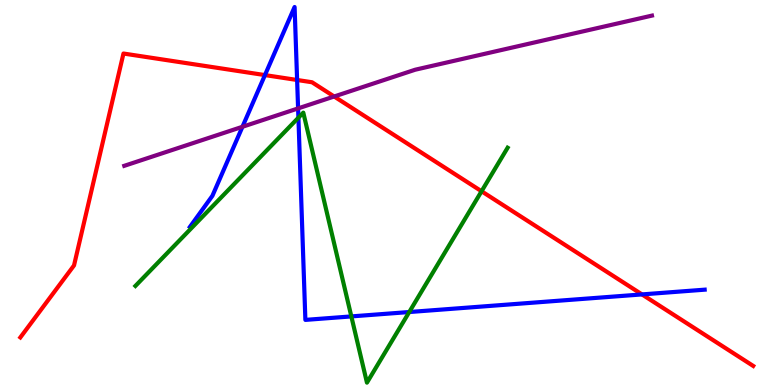[{'lines': ['blue', 'red'], 'intersections': [{'x': 3.42, 'y': 8.05}, {'x': 3.83, 'y': 7.92}, {'x': 8.28, 'y': 2.35}]}, {'lines': ['green', 'red'], 'intersections': [{'x': 6.21, 'y': 5.03}]}, {'lines': ['purple', 'red'], 'intersections': [{'x': 4.31, 'y': 7.49}]}, {'lines': ['blue', 'green'], 'intersections': [{'x': 3.85, 'y': 6.94}, {'x': 4.53, 'y': 1.78}, {'x': 5.28, 'y': 1.9}]}, {'lines': ['blue', 'purple'], 'intersections': [{'x': 3.13, 'y': 6.71}, {'x': 3.85, 'y': 7.18}]}, {'lines': ['green', 'purple'], 'intersections': []}]